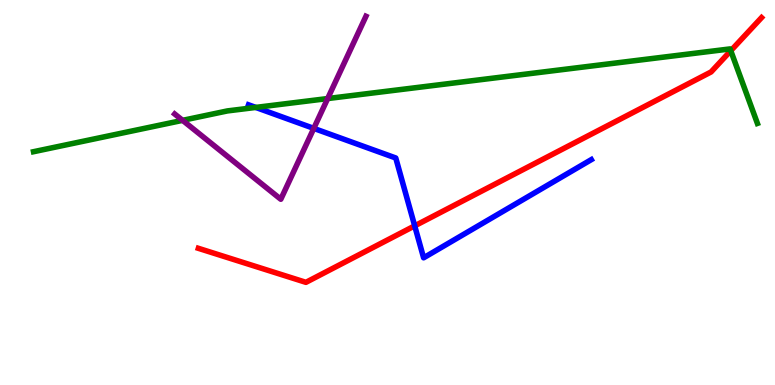[{'lines': ['blue', 'red'], 'intersections': [{'x': 5.35, 'y': 4.13}]}, {'lines': ['green', 'red'], 'intersections': [{'x': 9.43, 'y': 8.68}]}, {'lines': ['purple', 'red'], 'intersections': []}, {'lines': ['blue', 'green'], 'intersections': [{'x': 3.3, 'y': 7.21}]}, {'lines': ['blue', 'purple'], 'intersections': [{'x': 4.05, 'y': 6.67}]}, {'lines': ['green', 'purple'], 'intersections': [{'x': 2.36, 'y': 6.87}, {'x': 4.23, 'y': 7.44}]}]